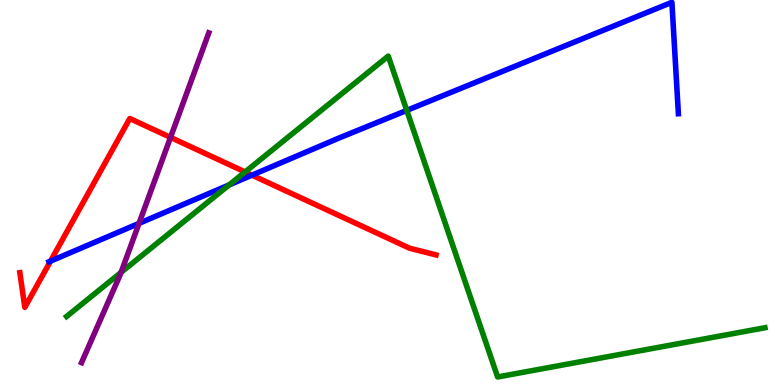[{'lines': ['blue', 'red'], 'intersections': [{'x': 0.652, 'y': 3.22}, {'x': 3.25, 'y': 5.45}]}, {'lines': ['green', 'red'], 'intersections': [{'x': 3.16, 'y': 5.53}]}, {'lines': ['purple', 'red'], 'intersections': [{'x': 2.2, 'y': 6.43}]}, {'lines': ['blue', 'green'], 'intersections': [{'x': 2.96, 'y': 5.2}, {'x': 5.25, 'y': 7.13}]}, {'lines': ['blue', 'purple'], 'intersections': [{'x': 1.79, 'y': 4.2}]}, {'lines': ['green', 'purple'], 'intersections': [{'x': 1.56, 'y': 2.93}]}]